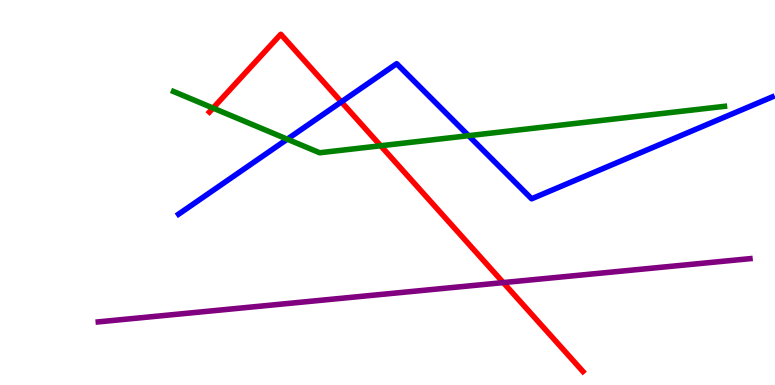[{'lines': ['blue', 'red'], 'intersections': [{'x': 4.4, 'y': 7.35}]}, {'lines': ['green', 'red'], 'intersections': [{'x': 2.75, 'y': 7.19}, {'x': 4.91, 'y': 6.21}]}, {'lines': ['purple', 'red'], 'intersections': [{'x': 6.49, 'y': 2.66}]}, {'lines': ['blue', 'green'], 'intersections': [{'x': 3.71, 'y': 6.38}, {'x': 6.05, 'y': 6.48}]}, {'lines': ['blue', 'purple'], 'intersections': []}, {'lines': ['green', 'purple'], 'intersections': []}]